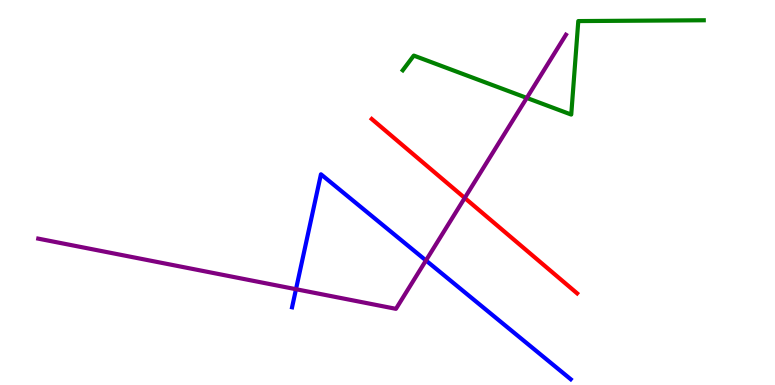[{'lines': ['blue', 'red'], 'intersections': []}, {'lines': ['green', 'red'], 'intersections': []}, {'lines': ['purple', 'red'], 'intersections': [{'x': 6.0, 'y': 4.86}]}, {'lines': ['blue', 'green'], 'intersections': []}, {'lines': ['blue', 'purple'], 'intersections': [{'x': 3.82, 'y': 2.49}, {'x': 5.5, 'y': 3.23}]}, {'lines': ['green', 'purple'], 'intersections': [{'x': 6.8, 'y': 7.46}]}]